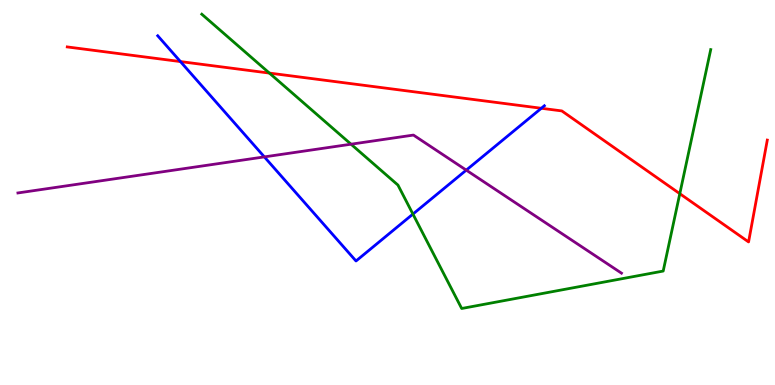[{'lines': ['blue', 'red'], 'intersections': [{'x': 2.33, 'y': 8.4}, {'x': 6.98, 'y': 7.19}]}, {'lines': ['green', 'red'], 'intersections': [{'x': 3.48, 'y': 8.1}, {'x': 8.77, 'y': 4.97}]}, {'lines': ['purple', 'red'], 'intersections': []}, {'lines': ['blue', 'green'], 'intersections': [{'x': 5.33, 'y': 4.44}]}, {'lines': ['blue', 'purple'], 'intersections': [{'x': 3.41, 'y': 5.92}, {'x': 6.02, 'y': 5.58}]}, {'lines': ['green', 'purple'], 'intersections': [{'x': 4.53, 'y': 6.25}]}]